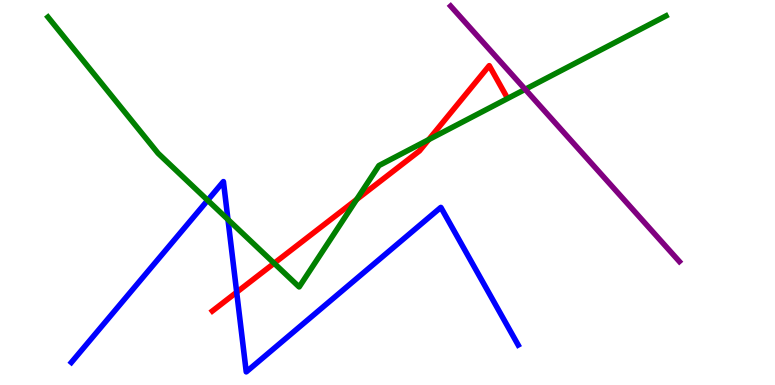[{'lines': ['blue', 'red'], 'intersections': [{'x': 3.05, 'y': 2.41}]}, {'lines': ['green', 'red'], 'intersections': [{'x': 3.54, 'y': 3.16}, {'x': 4.6, 'y': 4.82}, {'x': 5.53, 'y': 6.37}]}, {'lines': ['purple', 'red'], 'intersections': []}, {'lines': ['blue', 'green'], 'intersections': [{'x': 2.68, 'y': 4.8}, {'x': 2.94, 'y': 4.3}]}, {'lines': ['blue', 'purple'], 'intersections': []}, {'lines': ['green', 'purple'], 'intersections': [{'x': 6.78, 'y': 7.68}]}]